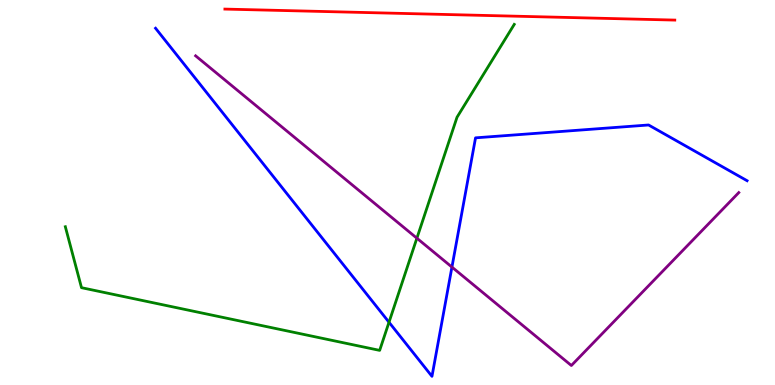[{'lines': ['blue', 'red'], 'intersections': []}, {'lines': ['green', 'red'], 'intersections': []}, {'lines': ['purple', 'red'], 'intersections': []}, {'lines': ['blue', 'green'], 'intersections': [{'x': 5.02, 'y': 1.63}]}, {'lines': ['blue', 'purple'], 'intersections': [{'x': 5.83, 'y': 3.06}]}, {'lines': ['green', 'purple'], 'intersections': [{'x': 5.38, 'y': 3.81}]}]